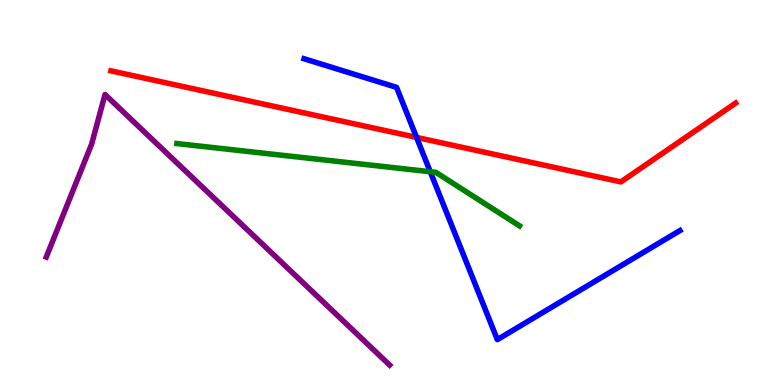[{'lines': ['blue', 'red'], 'intersections': [{'x': 5.37, 'y': 6.43}]}, {'lines': ['green', 'red'], 'intersections': []}, {'lines': ['purple', 'red'], 'intersections': []}, {'lines': ['blue', 'green'], 'intersections': [{'x': 5.55, 'y': 5.54}]}, {'lines': ['blue', 'purple'], 'intersections': []}, {'lines': ['green', 'purple'], 'intersections': []}]